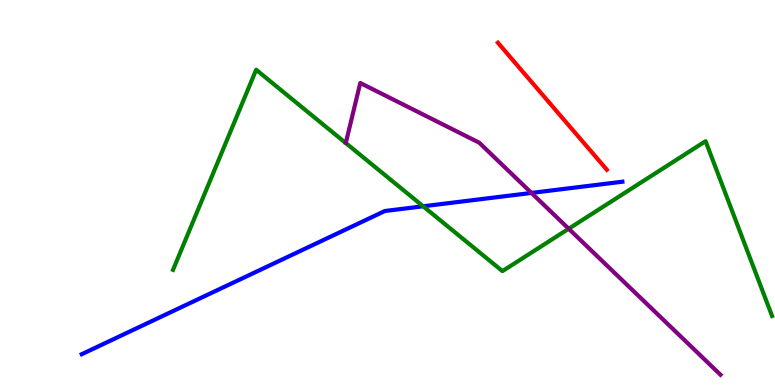[{'lines': ['blue', 'red'], 'intersections': []}, {'lines': ['green', 'red'], 'intersections': []}, {'lines': ['purple', 'red'], 'intersections': []}, {'lines': ['blue', 'green'], 'intersections': [{'x': 5.46, 'y': 4.64}]}, {'lines': ['blue', 'purple'], 'intersections': [{'x': 6.86, 'y': 4.99}]}, {'lines': ['green', 'purple'], 'intersections': [{'x': 7.34, 'y': 4.06}]}]